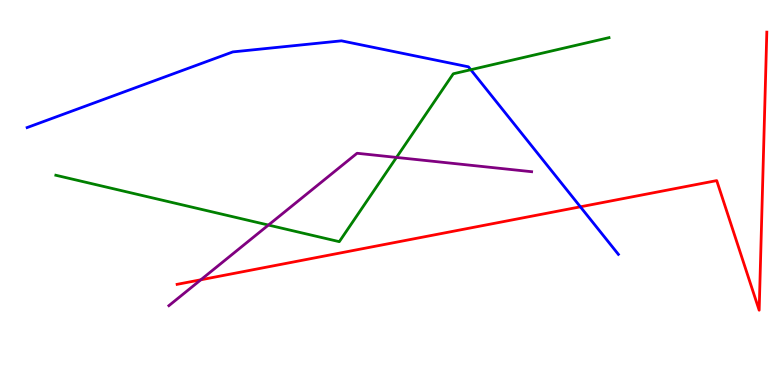[{'lines': ['blue', 'red'], 'intersections': [{'x': 7.49, 'y': 4.63}]}, {'lines': ['green', 'red'], 'intersections': []}, {'lines': ['purple', 'red'], 'intersections': [{'x': 2.59, 'y': 2.73}]}, {'lines': ['blue', 'green'], 'intersections': [{'x': 6.07, 'y': 8.19}]}, {'lines': ['blue', 'purple'], 'intersections': []}, {'lines': ['green', 'purple'], 'intersections': [{'x': 3.46, 'y': 4.15}, {'x': 5.12, 'y': 5.91}]}]